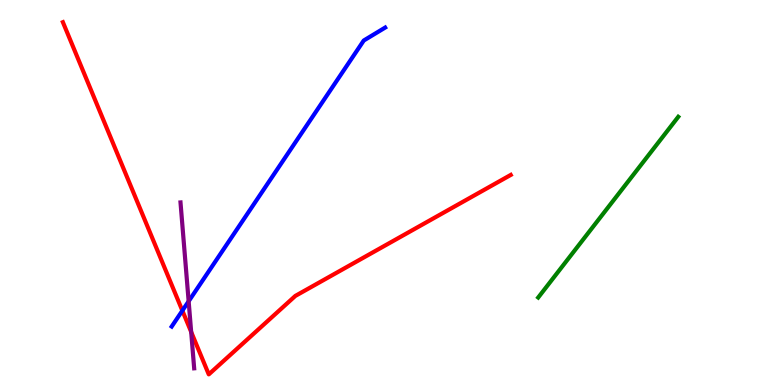[{'lines': ['blue', 'red'], 'intersections': [{'x': 2.35, 'y': 1.93}]}, {'lines': ['green', 'red'], 'intersections': []}, {'lines': ['purple', 'red'], 'intersections': [{'x': 2.47, 'y': 1.38}]}, {'lines': ['blue', 'green'], 'intersections': []}, {'lines': ['blue', 'purple'], 'intersections': [{'x': 2.43, 'y': 2.17}]}, {'lines': ['green', 'purple'], 'intersections': []}]